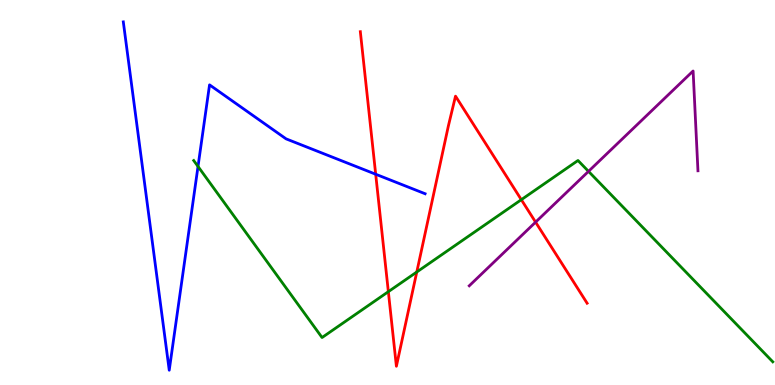[{'lines': ['blue', 'red'], 'intersections': [{'x': 4.85, 'y': 5.47}]}, {'lines': ['green', 'red'], 'intersections': [{'x': 5.01, 'y': 2.42}, {'x': 5.38, 'y': 2.93}, {'x': 6.73, 'y': 4.81}]}, {'lines': ['purple', 'red'], 'intersections': [{'x': 6.91, 'y': 4.23}]}, {'lines': ['blue', 'green'], 'intersections': [{'x': 2.56, 'y': 5.68}]}, {'lines': ['blue', 'purple'], 'intersections': []}, {'lines': ['green', 'purple'], 'intersections': [{'x': 7.59, 'y': 5.55}]}]